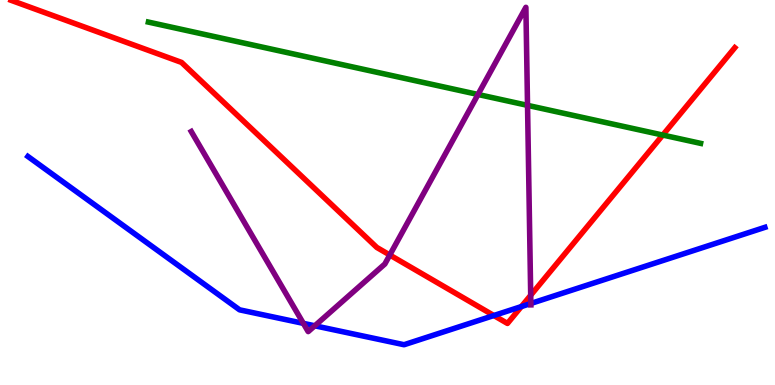[{'lines': ['blue', 'red'], 'intersections': [{'x': 6.37, 'y': 1.8}, {'x': 6.73, 'y': 2.04}]}, {'lines': ['green', 'red'], 'intersections': [{'x': 8.55, 'y': 6.49}]}, {'lines': ['purple', 'red'], 'intersections': [{'x': 5.03, 'y': 3.38}, {'x': 6.85, 'y': 2.33}]}, {'lines': ['blue', 'green'], 'intersections': []}, {'lines': ['blue', 'purple'], 'intersections': [{'x': 3.91, 'y': 1.6}, {'x': 4.06, 'y': 1.54}, {'x': 6.85, 'y': 2.12}]}, {'lines': ['green', 'purple'], 'intersections': [{'x': 6.17, 'y': 7.55}, {'x': 6.81, 'y': 7.26}]}]